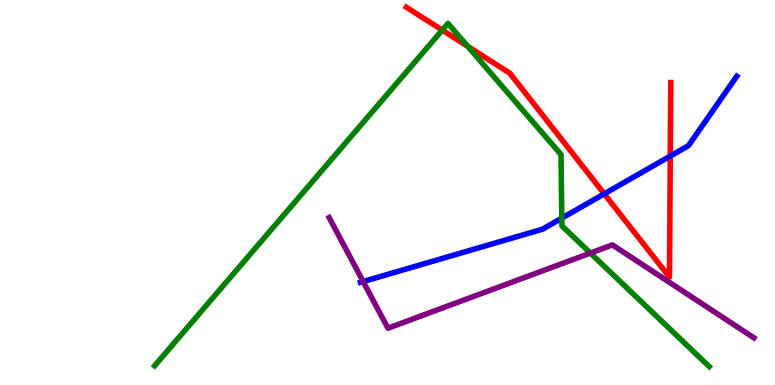[{'lines': ['blue', 'red'], 'intersections': [{'x': 7.8, 'y': 4.97}, {'x': 8.65, 'y': 5.95}]}, {'lines': ['green', 'red'], 'intersections': [{'x': 5.71, 'y': 9.22}, {'x': 6.03, 'y': 8.8}]}, {'lines': ['purple', 'red'], 'intersections': []}, {'lines': ['blue', 'green'], 'intersections': [{'x': 7.25, 'y': 4.33}]}, {'lines': ['blue', 'purple'], 'intersections': [{'x': 4.69, 'y': 2.69}]}, {'lines': ['green', 'purple'], 'intersections': [{'x': 7.62, 'y': 3.43}]}]